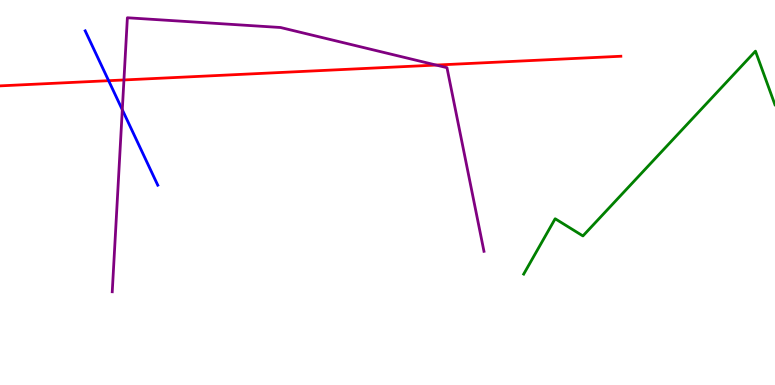[{'lines': ['blue', 'red'], 'intersections': [{'x': 1.4, 'y': 7.9}]}, {'lines': ['green', 'red'], 'intersections': []}, {'lines': ['purple', 'red'], 'intersections': [{'x': 1.6, 'y': 7.92}, {'x': 5.63, 'y': 8.31}]}, {'lines': ['blue', 'green'], 'intersections': []}, {'lines': ['blue', 'purple'], 'intersections': [{'x': 1.58, 'y': 7.15}]}, {'lines': ['green', 'purple'], 'intersections': []}]